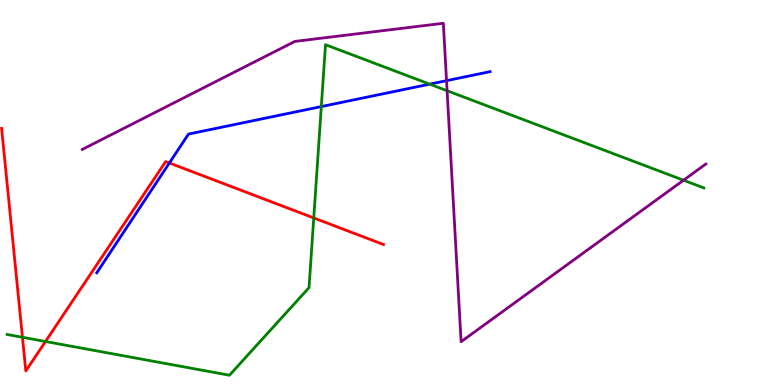[{'lines': ['blue', 'red'], 'intersections': [{'x': 2.19, 'y': 5.77}]}, {'lines': ['green', 'red'], 'intersections': [{'x': 0.29, 'y': 1.24}, {'x': 0.587, 'y': 1.13}, {'x': 4.05, 'y': 4.34}]}, {'lines': ['purple', 'red'], 'intersections': []}, {'lines': ['blue', 'green'], 'intersections': [{'x': 4.15, 'y': 7.23}, {'x': 5.54, 'y': 7.81}]}, {'lines': ['blue', 'purple'], 'intersections': [{'x': 5.76, 'y': 7.9}]}, {'lines': ['green', 'purple'], 'intersections': [{'x': 5.77, 'y': 7.64}, {'x': 8.82, 'y': 5.32}]}]